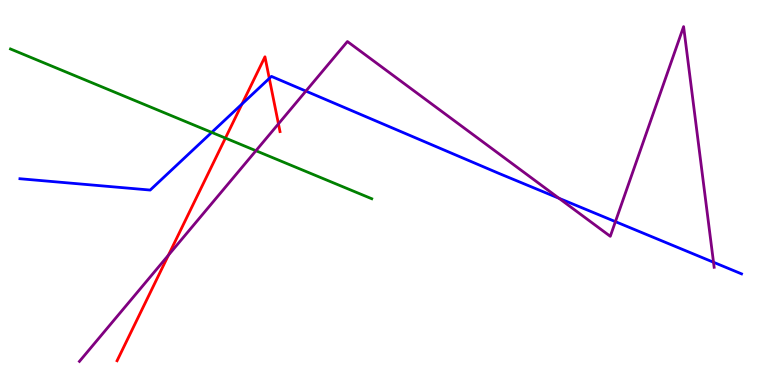[{'lines': ['blue', 'red'], 'intersections': [{'x': 3.12, 'y': 7.3}, {'x': 3.47, 'y': 7.96}]}, {'lines': ['green', 'red'], 'intersections': [{'x': 2.91, 'y': 6.41}]}, {'lines': ['purple', 'red'], 'intersections': [{'x': 2.17, 'y': 3.37}, {'x': 3.59, 'y': 6.78}]}, {'lines': ['blue', 'green'], 'intersections': [{'x': 2.73, 'y': 6.56}]}, {'lines': ['blue', 'purple'], 'intersections': [{'x': 3.95, 'y': 7.63}, {'x': 7.21, 'y': 4.85}, {'x': 7.94, 'y': 4.24}, {'x': 9.21, 'y': 3.19}]}, {'lines': ['green', 'purple'], 'intersections': [{'x': 3.3, 'y': 6.09}]}]